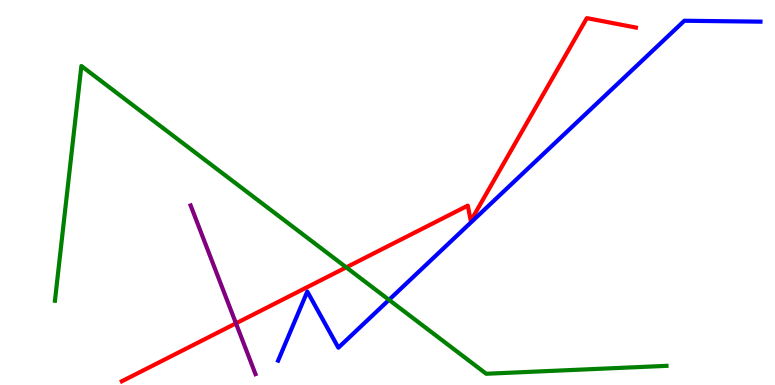[{'lines': ['blue', 'red'], 'intersections': []}, {'lines': ['green', 'red'], 'intersections': [{'x': 4.47, 'y': 3.06}]}, {'lines': ['purple', 'red'], 'intersections': [{'x': 3.04, 'y': 1.6}]}, {'lines': ['blue', 'green'], 'intersections': [{'x': 5.02, 'y': 2.21}]}, {'lines': ['blue', 'purple'], 'intersections': []}, {'lines': ['green', 'purple'], 'intersections': []}]